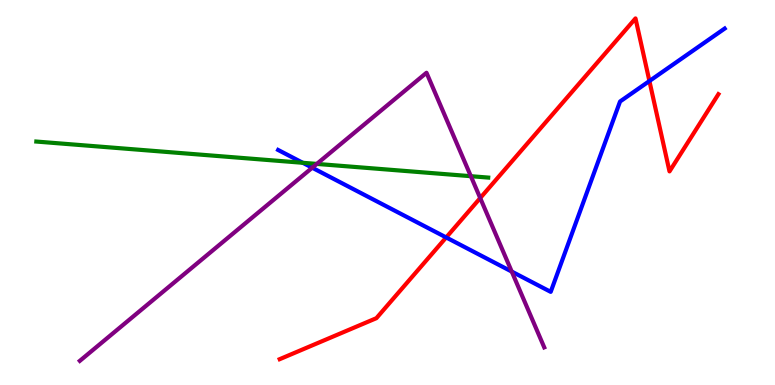[{'lines': ['blue', 'red'], 'intersections': [{'x': 5.76, 'y': 3.83}, {'x': 8.38, 'y': 7.9}]}, {'lines': ['green', 'red'], 'intersections': []}, {'lines': ['purple', 'red'], 'intersections': [{'x': 6.2, 'y': 4.86}]}, {'lines': ['blue', 'green'], 'intersections': [{'x': 3.91, 'y': 5.77}]}, {'lines': ['blue', 'purple'], 'intersections': [{'x': 4.03, 'y': 5.64}, {'x': 6.6, 'y': 2.95}]}, {'lines': ['green', 'purple'], 'intersections': [{'x': 4.09, 'y': 5.74}, {'x': 6.08, 'y': 5.42}]}]